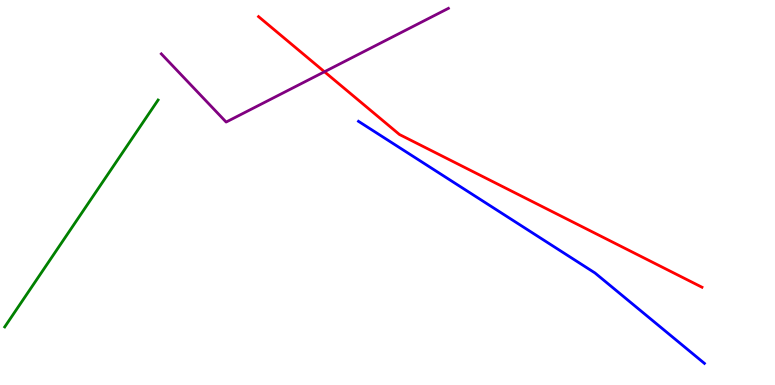[{'lines': ['blue', 'red'], 'intersections': []}, {'lines': ['green', 'red'], 'intersections': []}, {'lines': ['purple', 'red'], 'intersections': [{'x': 4.19, 'y': 8.14}]}, {'lines': ['blue', 'green'], 'intersections': []}, {'lines': ['blue', 'purple'], 'intersections': []}, {'lines': ['green', 'purple'], 'intersections': []}]